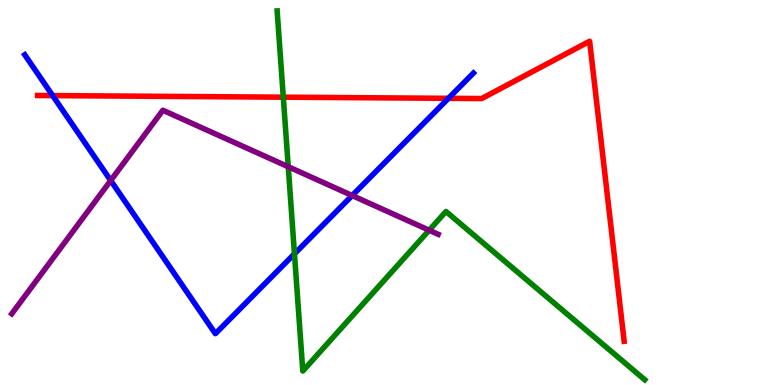[{'lines': ['blue', 'red'], 'intersections': [{'x': 0.679, 'y': 7.52}, {'x': 5.79, 'y': 7.45}]}, {'lines': ['green', 'red'], 'intersections': [{'x': 3.66, 'y': 7.48}]}, {'lines': ['purple', 'red'], 'intersections': []}, {'lines': ['blue', 'green'], 'intersections': [{'x': 3.8, 'y': 3.41}]}, {'lines': ['blue', 'purple'], 'intersections': [{'x': 1.43, 'y': 5.31}, {'x': 4.54, 'y': 4.92}]}, {'lines': ['green', 'purple'], 'intersections': [{'x': 3.72, 'y': 5.67}, {'x': 5.54, 'y': 4.02}]}]